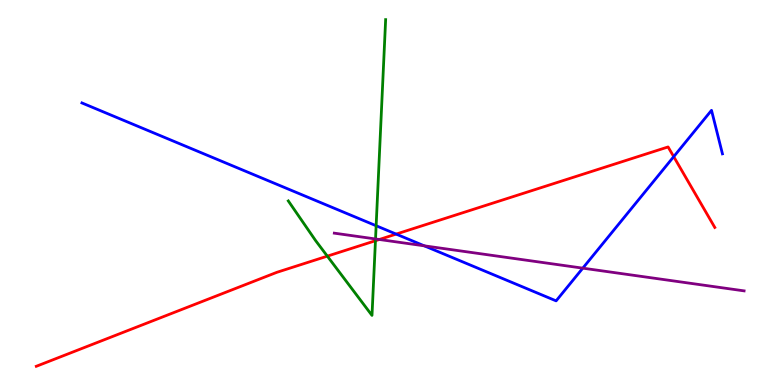[{'lines': ['blue', 'red'], 'intersections': [{'x': 5.11, 'y': 3.92}, {'x': 8.69, 'y': 5.93}]}, {'lines': ['green', 'red'], 'intersections': [{'x': 4.22, 'y': 3.35}, {'x': 4.84, 'y': 3.75}]}, {'lines': ['purple', 'red'], 'intersections': [{'x': 4.89, 'y': 3.78}]}, {'lines': ['blue', 'green'], 'intersections': [{'x': 4.85, 'y': 4.14}]}, {'lines': ['blue', 'purple'], 'intersections': [{'x': 5.47, 'y': 3.61}, {'x': 7.52, 'y': 3.04}]}, {'lines': ['green', 'purple'], 'intersections': [{'x': 4.85, 'y': 3.79}]}]